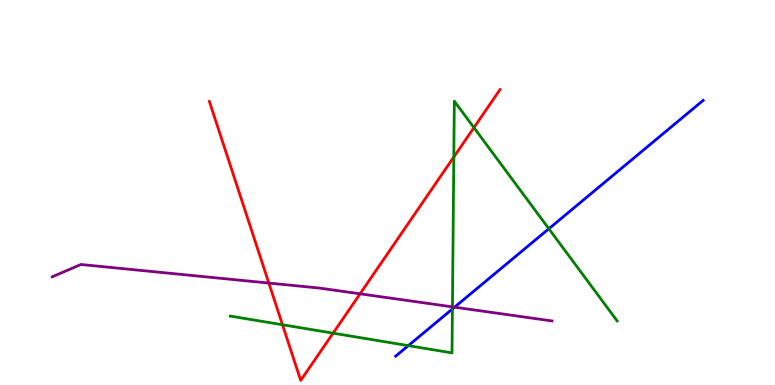[{'lines': ['blue', 'red'], 'intersections': []}, {'lines': ['green', 'red'], 'intersections': [{'x': 3.65, 'y': 1.56}, {'x': 4.3, 'y': 1.35}, {'x': 5.86, 'y': 5.92}, {'x': 6.12, 'y': 6.68}]}, {'lines': ['purple', 'red'], 'intersections': [{'x': 3.47, 'y': 2.65}, {'x': 4.65, 'y': 2.37}]}, {'lines': ['blue', 'green'], 'intersections': [{'x': 5.27, 'y': 1.02}, {'x': 5.84, 'y': 1.97}, {'x': 7.08, 'y': 4.06}]}, {'lines': ['blue', 'purple'], 'intersections': [{'x': 5.87, 'y': 2.02}]}, {'lines': ['green', 'purple'], 'intersections': [{'x': 5.84, 'y': 2.03}]}]